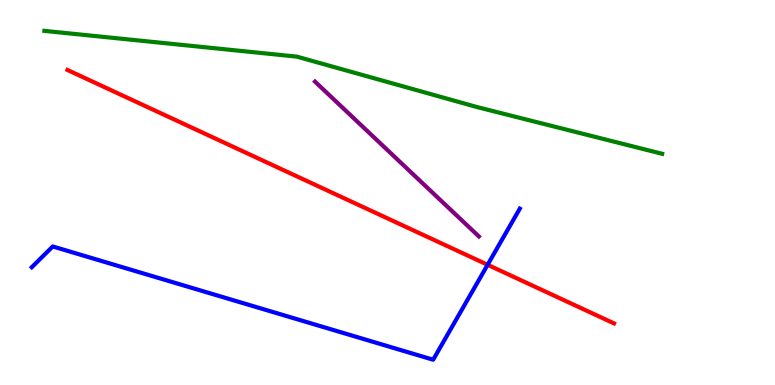[{'lines': ['blue', 'red'], 'intersections': [{'x': 6.29, 'y': 3.12}]}, {'lines': ['green', 'red'], 'intersections': []}, {'lines': ['purple', 'red'], 'intersections': []}, {'lines': ['blue', 'green'], 'intersections': []}, {'lines': ['blue', 'purple'], 'intersections': []}, {'lines': ['green', 'purple'], 'intersections': []}]